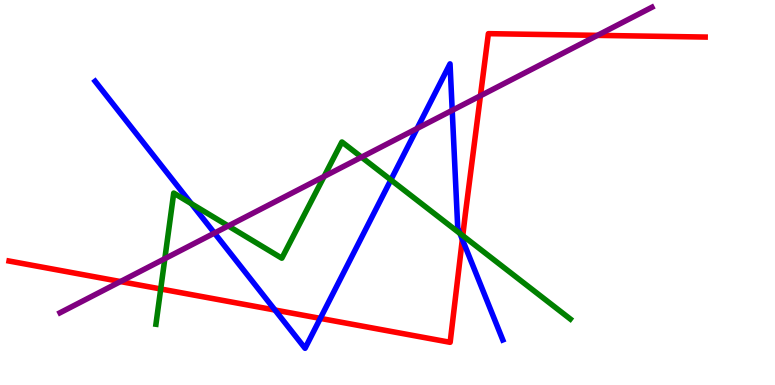[{'lines': ['blue', 'red'], 'intersections': [{'x': 3.55, 'y': 1.95}, {'x': 4.13, 'y': 1.73}, {'x': 5.97, 'y': 3.78}]}, {'lines': ['green', 'red'], 'intersections': [{'x': 2.07, 'y': 2.49}, {'x': 5.97, 'y': 3.88}]}, {'lines': ['purple', 'red'], 'intersections': [{'x': 1.55, 'y': 2.69}, {'x': 6.2, 'y': 7.51}, {'x': 7.71, 'y': 9.08}]}, {'lines': ['blue', 'green'], 'intersections': [{'x': 2.47, 'y': 4.71}, {'x': 5.04, 'y': 5.33}, {'x': 5.93, 'y': 3.94}]}, {'lines': ['blue', 'purple'], 'intersections': [{'x': 2.77, 'y': 3.95}, {'x': 5.38, 'y': 6.66}, {'x': 5.84, 'y': 7.13}]}, {'lines': ['green', 'purple'], 'intersections': [{'x': 2.13, 'y': 3.28}, {'x': 2.95, 'y': 4.13}, {'x': 4.18, 'y': 5.42}, {'x': 4.66, 'y': 5.92}]}]